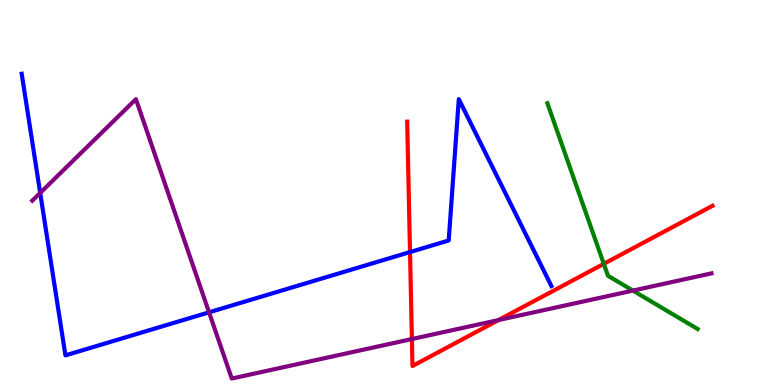[{'lines': ['blue', 'red'], 'intersections': [{'x': 5.29, 'y': 3.45}]}, {'lines': ['green', 'red'], 'intersections': [{'x': 7.79, 'y': 3.15}]}, {'lines': ['purple', 'red'], 'intersections': [{'x': 5.31, 'y': 1.19}, {'x': 6.43, 'y': 1.69}]}, {'lines': ['blue', 'green'], 'intersections': []}, {'lines': ['blue', 'purple'], 'intersections': [{'x': 0.519, 'y': 4.99}, {'x': 2.7, 'y': 1.89}]}, {'lines': ['green', 'purple'], 'intersections': [{'x': 8.17, 'y': 2.45}]}]